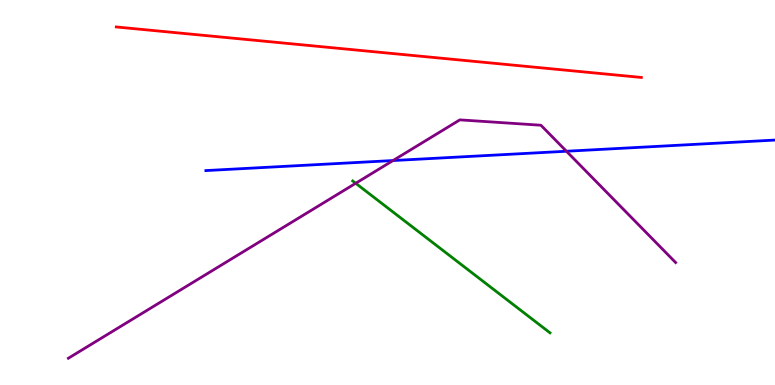[{'lines': ['blue', 'red'], 'intersections': []}, {'lines': ['green', 'red'], 'intersections': []}, {'lines': ['purple', 'red'], 'intersections': []}, {'lines': ['blue', 'green'], 'intersections': []}, {'lines': ['blue', 'purple'], 'intersections': [{'x': 5.07, 'y': 5.83}, {'x': 7.31, 'y': 6.07}]}, {'lines': ['green', 'purple'], 'intersections': [{'x': 4.59, 'y': 5.24}]}]